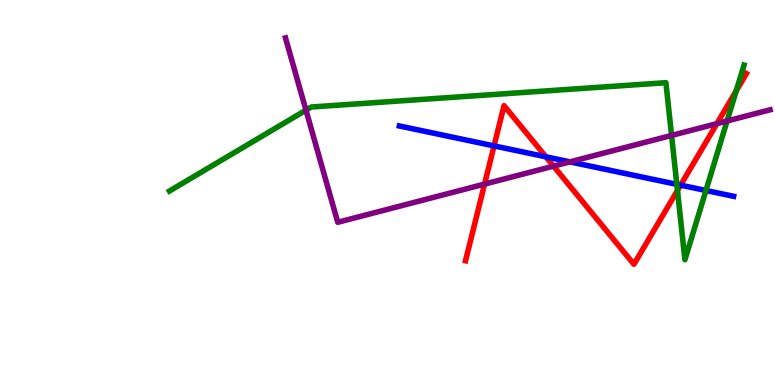[{'lines': ['blue', 'red'], 'intersections': [{'x': 6.37, 'y': 6.21}, {'x': 7.04, 'y': 5.93}, {'x': 8.78, 'y': 5.19}]}, {'lines': ['green', 'red'], 'intersections': [{'x': 8.74, 'y': 5.05}, {'x': 9.5, 'y': 7.64}]}, {'lines': ['purple', 'red'], 'intersections': [{'x': 6.25, 'y': 5.22}, {'x': 7.14, 'y': 5.68}, {'x': 9.25, 'y': 6.79}]}, {'lines': ['blue', 'green'], 'intersections': [{'x': 8.73, 'y': 5.21}, {'x': 9.11, 'y': 5.05}]}, {'lines': ['blue', 'purple'], 'intersections': [{'x': 7.35, 'y': 5.8}]}, {'lines': ['green', 'purple'], 'intersections': [{'x': 3.95, 'y': 7.14}, {'x': 8.67, 'y': 6.48}, {'x': 9.38, 'y': 6.86}]}]